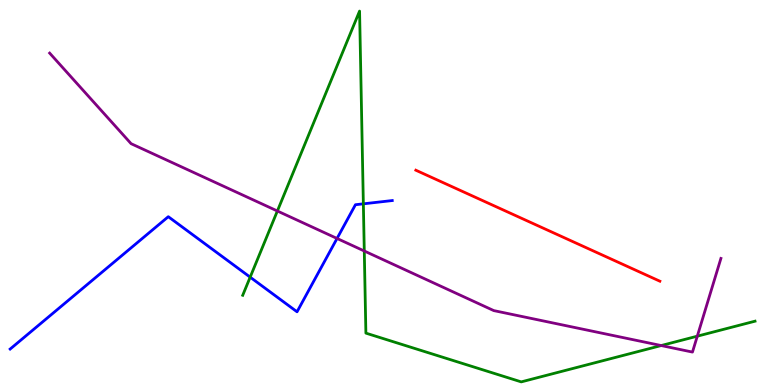[{'lines': ['blue', 'red'], 'intersections': []}, {'lines': ['green', 'red'], 'intersections': []}, {'lines': ['purple', 'red'], 'intersections': []}, {'lines': ['blue', 'green'], 'intersections': [{'x': 3.23, 'y': 2.8}, {'x': 4.69, 'y': 4.71}]}, {'lines': ['blue', 'purple'], 'intersections': [{'x': 4.35, 'y': 3.81}]}, {'lines': ['green', 'purple'], 'intersections': [{'x': 3.58, 'y': 4.52}, {'x': 4.7, 'y': 3.48}, {'x': 8.53, 'y': 1.02}, {'x': 9.0, 'y': 1.27}]}]